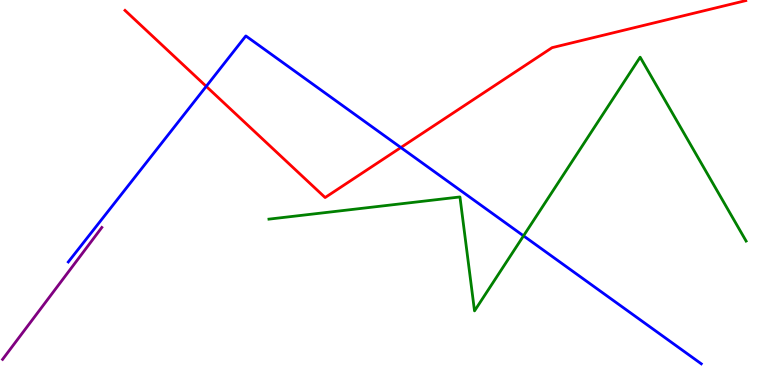[{'lines': ['blue', 'red'], 'intersections': [{'x': 2.66, 'y': 7.76}, {'x': 5.17, 'y': 6.17}]}, {'lines': ['green', 'red'], 'intersections': []}, {'lines': ['purple', 'red'], 'intersections': []}, {'lines': ['blue', 'green'], 'intersections': [{'x': 6.76, 'y': 3.87}]}, {'lines': ['blue', 'purple'], 'intersections': []}, {'lines': ['green', 'purple'], 'intersections': []}]